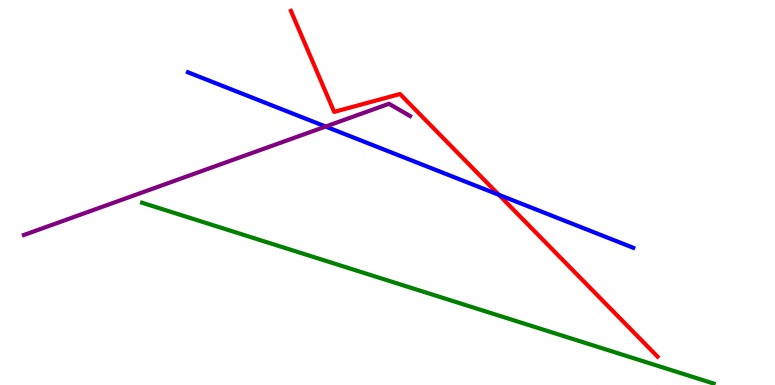[{'lines': ['blue', 'red'], 'intersections': [{'x': 6.44, 'y': 4.94}]}, {'lines': ['green', 'red'], 'intersections': []}, {'lines': ['purple', 'red'], 'intersections': []}, {'lines': ['blue', 'green'], 'intersections': []}, {'lines': ['blue', 'purple'], 'intersections': [{'x': 4.2, 'y': 6.71}]}, {'lines': ['green', 'purple'], 'intersections': []}]